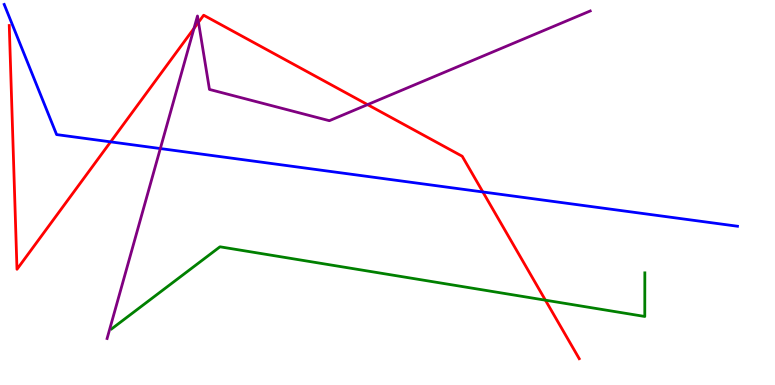[{'lines': ['blue', 'red'], 'intersections': [{'x': 1.43, 'y': 6.32}, {'x': 6.23, 'y': 5.01}]}, {'lines': ['green', 'red'], 'intersections': [{'x': 7.04, 'y': 2.2}]}, {'lines': ['purple', 'red'], 'intersections': [{'x': 2.5, 'y': 9.26}, {'x': 2.56, 'y': 9.42}, {'x': 4.74, 'y': 7.28}]}, {'lines': ['blue', 'green'], 'intersections': []}, {'lines': ['blue', 'purple'], 'intersections': [{'x': 2.07, 'y': 6.14}]}, {'lines': ['green', 'purple'], 'intersections': []}]